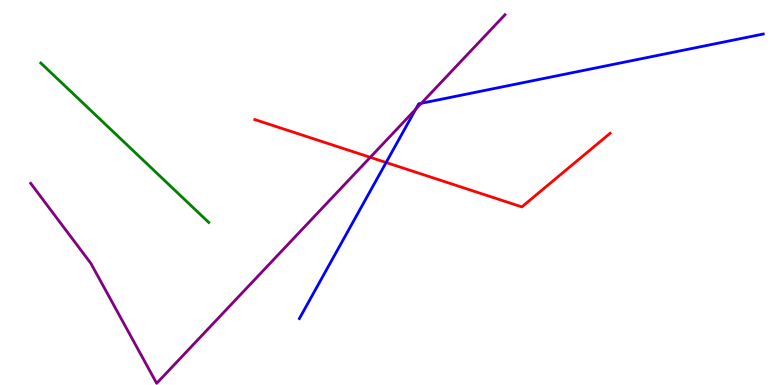[{'lines': ['blue', 'red'], 'intersections': [{'x': 4.98, 'y': 5.78}]}, {'lines': ['green', 'red'], 'intersections': []}, {'lines': ['purple', 'red'], 'intersections': [{'x': 4.78, 'y': 5.91}]}, {'lines': ['blue', 'green'], 'intersections': []}, {'lines': ['blue', 'purple'], 'intersections': [{'x': 5.36, 'y': 7.16}, {'x': 5.44, 'y': 7.32}]}, {'lines': ['green', 'purple'], 'intersections': []}]